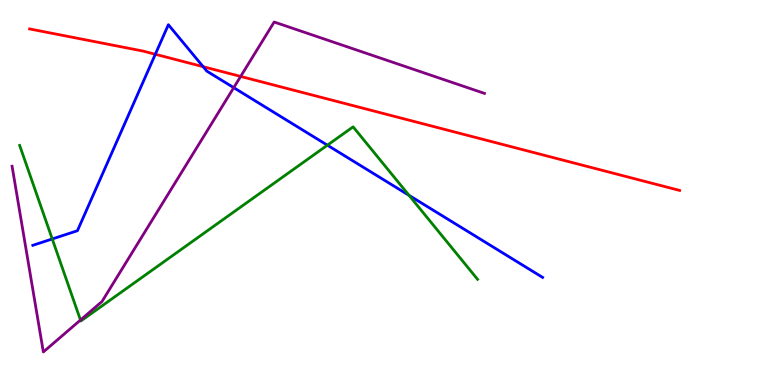[{'lines': ['blue', 'red'], 'intersections': [{'x': 2.0, 'y': 8.59}, {'x': 2.62, 'y': 8.27}]}, {'lines': ['green', 'red'], 'intersections': []}, {'lines': ['purple', 'red'], 'intersections': [{'x': 3.11, 'y': 8.01}]}, {'lines': ['blue', 'green'], 'intersections': [{'x': 0.674, 'y': 3.79}, {'x': 4.22, 'y': 6.23}, {'x': 5.28, 'y': 4.93}]}, {'lines': ['blue', 'purple'], 'intersections': [{'x': 3.02, 'y': 7.72}]}, {'lines': ['green', 'purple'], 'intersections': [{'x': 1.04, 'y': 1.69}]}]